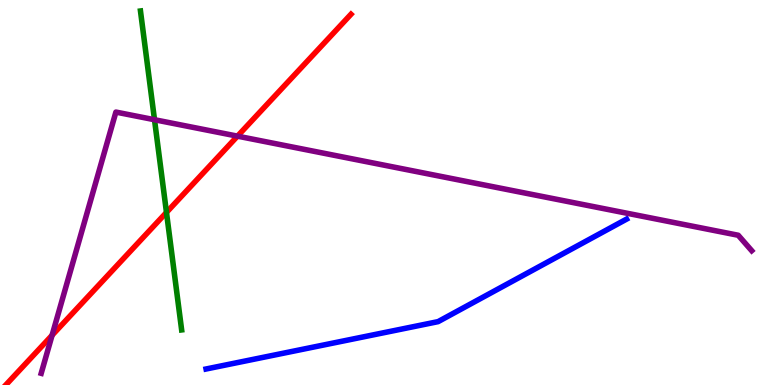[{'lines': ['blue', 'red'], 'intersections': []}, {'lines': ['green', 'red'], 'intersections': [{'x': 2.15, 'y': 4.48}]}, {'lines': ['purple', 'red'], 'intersections': [{'x': 0.672, 'y': 1.29}, {'x': 3.06, 'y': 6.46}]}, {'lines': ['blue', 'green'], 'intersections': []}, {'lines': ['blue', 'purple'], 'intersections': []}, {'lines': ['green', 'purple'], 'intersections': [{'x': 1.99, 'y': 6.89}]}]